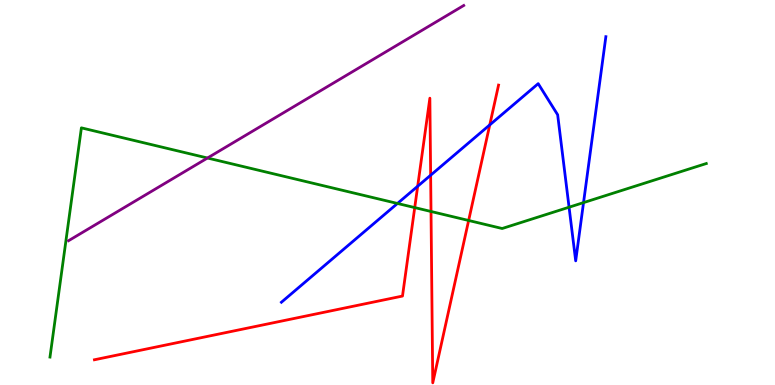[{'lines': ['blue', 'red'], 'intersections': [{'x': 5.39, 'y': 5.16}, {'x': 5.56, 'y': 5.45}, {'x': 6.32, 'y': 6.76}]}, {'lines': ['green', 'red'], 'intersections': [{'x': 5.35, 'y': 4.61}, {'x': 5.56, 'y': 4.51}, {'x': 6.05, 'y': 4.27}]}, {'lines': ['purple', 'red'], 'intersections': []}, {'lines': ['blue', 'green'], 'intersections': [{'x': 5.13, 'y': 4.72}, {'x': 7.34, 'y': 4.62}, {'x': 7.53, 'y': 4.74}]}, {'lines': ['blue', 'purple'], 'intersections': []}, {'lines': ['green', 'purple'], 'intersections': [{'x': 2.68, 'y': 5.9}]}]